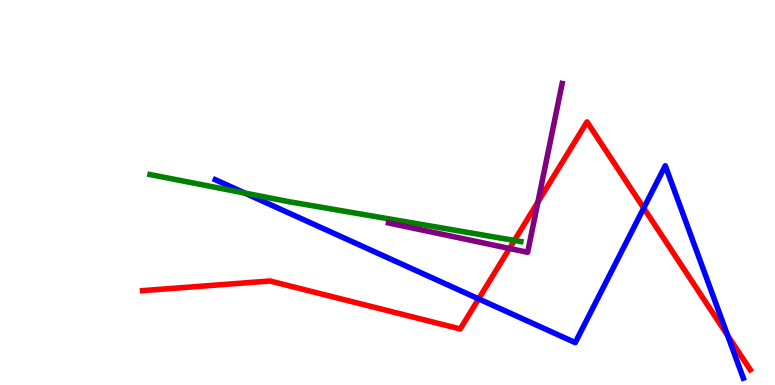[{'lines': ['blue', 'red'], 'intersections': [{'x': 6.18, 'y': 2.24}, {'x': 8.31, 'y': 4.6}, {'x': 9.39, 'y': 1.29}]}, {'lines': ['green', 'red'], 'intersections': [{'x': 6.64, 'y': 3.75}]}, {'lines': ['purple', 'red'], 'intersections': [{'x': 6.57, 'y': 3.55}, {'x': 6.94, 'y': 4.75}]}, {'lines': ['blue', 'green'], 'intersections': [{'x': 3.16, 'y': 4.99}]}, {'lines': ['blue', 'purple'], 'intersections': []}, {'lines': ['green', 'purple'], 'intersections': []}]